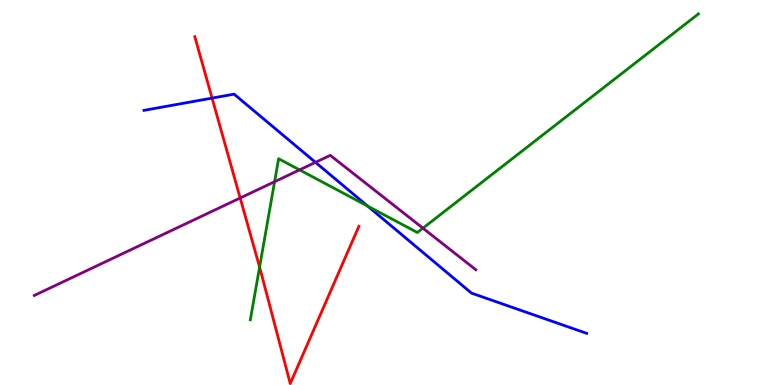[{'lines': ['blue', 'red'], 'intersections': [{'x': 2.74, 'y': 7.45}]}, {'lines': ['green', 'red'], 'intersections': [{'x': 3.35, 'y': 3.06}]}, {'lines': ['purple', 'red'], 'intersections': [{'x': 3.1, 'y': 4.86}]}, {'lines': ['blue', 'green'], 'intersections': [{'x': 4.74, 'y': 4.65}]}, {'lines': ['blue', 'purple'], 'intersections': [{'x': 4.07, 'y': 5.78}]}, {'lines': ['green', 'purple'], 'intersections': [{'x': 3.54, 'y': 5.28}, {'x': 3.87, 'y': 5.59}, {'x': 5.46, 'y': 4.07}]}]